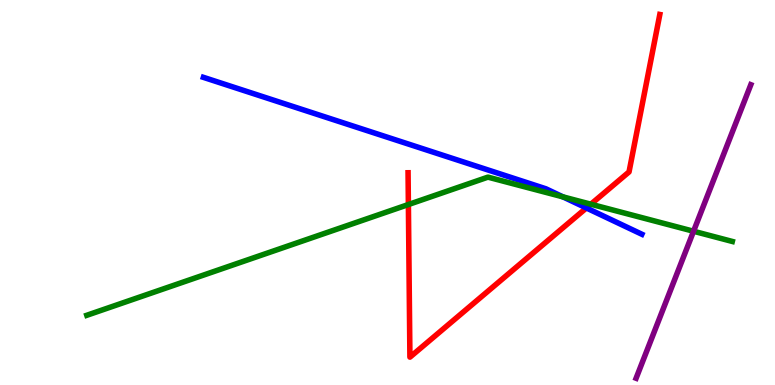[{'lines': ['blue', 'red'], 'intersections': [{'x': 7.57, 'y': 4.6}]}, {'lines': ['green', 'red'], 'intersections': [{'x': 5.27, 'y': 4.69}, {'x': 7.62, 'y': 4.7}]}, {'lines': ['purple', 'red'], 'intersections': []}, {'lines': ['blue', 'green'], 'intersections': [{'x': 7.26, 'y': 4.89}]}, {'lines': ['blue', 'purple'], 'intersections': []}, {'lines': ['green', 'purple'], 'intersections': [{'x': 8.95, 'y': 3.99}]}]